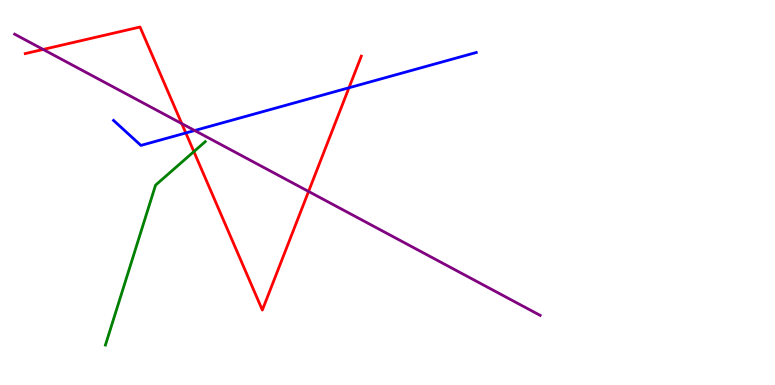[{'lines': ['blue', 'red'], 'intersections': [{'x': 2.4, 'y': 6.55}, {'x': 4.5, 'y': 7.72}]}, {'lines': ['green', 'red'], 'intersections': [{'x': 2.5, 'y': 6.06}]}, {'lines': ['purple', 'red'], 'intersections': [{'x': 0.557, 'y': 8.72}, {'x': 2.35, 'y': 6.79}, {'x': 3.98, 'y': 5.03}]}, {'lines': ['blue', 'green'], 'intersections': []}, {'lines': ['blue', 'purple'], 'intersections': [{'x': 2.51, 'y': 6.61}]}, {'lines': ['green', 'purple'], 'intersections': []}]